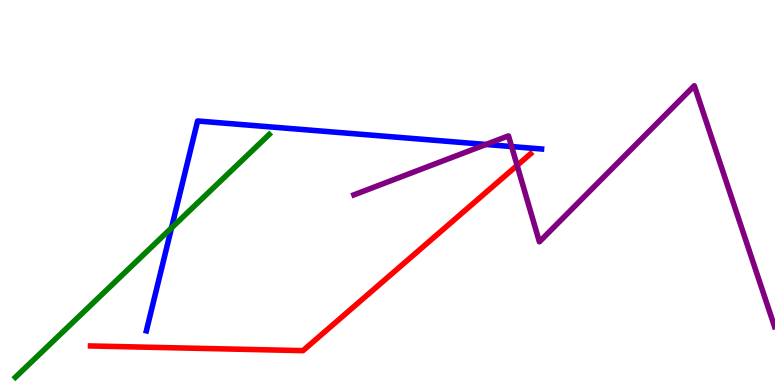[{'lines': ['blue', 'red'], 'intersections': []}, {'lines': ['green', 'red'], 'intersections': []}, {'lines': ['purple', 'red'], 'intersections': [{'x': 6.67, 'y': 5.7}]}, {'lines': ['blue', 'green'], 'intersections': [{'x': 2.21, 'y': 4.08}]}, {'lines': ['blue', 'purple'], 'intersections': [{'x': 6.27, 'y': 6.25}, {'x': 6.6, 'y': 6.19}]}, {'lines': ['green', 'purple'], 'intersections': []}]